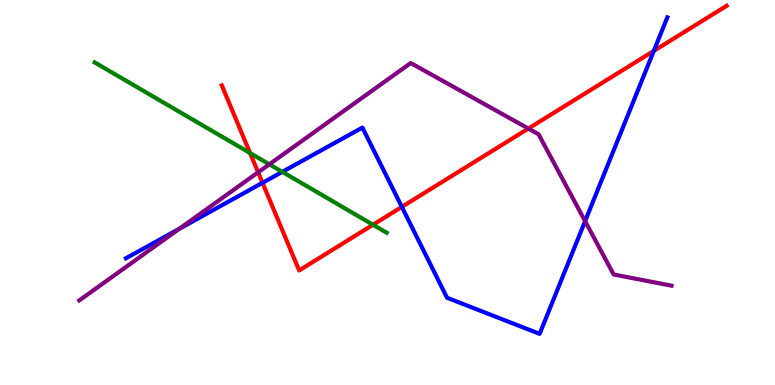[{'lines': ['blue', 'red'], 'intersections': [{'x': 3.39, 'y': 5.25}, {'x': 5.19, 'y': 4.63}, {'x': 8.44, 'y': 8.68}]}, {'lines': ['green', 'red'], 'intersections': [{'x': 3.23, 'y': 6.02}, {'x': 4.81, 'y': 4.16}]}, {'lines': ['purple', 'red'], 'intersections': [{'x': 3.33, 'y': 5.52}, {'x': 6.82, 'y': 6.66}]}, {'lines': ['blue', 'green'], 'intersections': [{'x': 3.64, 'y': 5.54}]}, {'lines': ['blue', 'purple'], 'intersections': [{'x': 2.31, 'y': 4.06}, {'x': 7.55, 'y': 4.26}]}, {'lines': ['green', 'purple'], 'intersections': [{'x': 3.48, 'y': 5.73}]}]